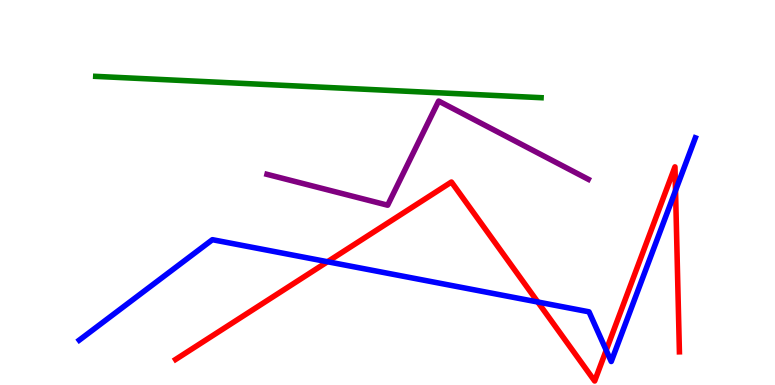[{'lines': ['blue', 'red'], 'intersections': [{'x': 4.23, 'y': 3.2}, {'x': 6.94, 'y': 2.16}, {'x': 7.82, 'y': 0.903}, {'x': 8.72, 'y': 5.05}]}, {'lines': ['green', 'red'], 'intersections': []}, {'lines': ['purple', 'red'], 'intersections': []}, {'lines': ['blue', 'green'], 'intersections': []}, {'lines': ['blue', 'purple'], 'intersections': []}, {'lines': ['green', 'purple'], 'intersections': []}]